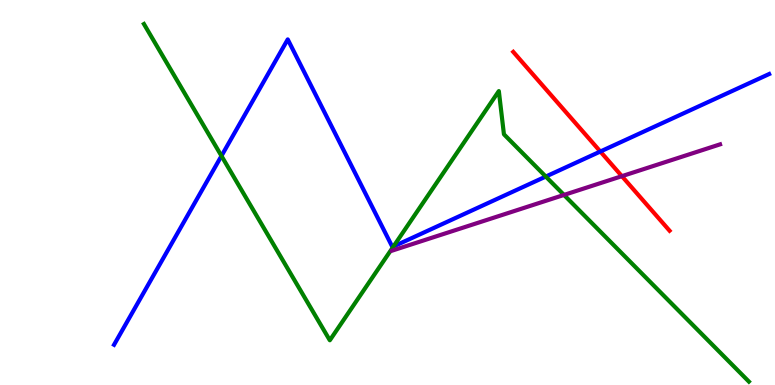[{'lines': ['blue', 'red'], 'intersections': [{'x': 7.75, 'y': 6.06}]}, {'lines': ['green', 'red'], 'intersections': []}, {'lines': ['purple', 'red'], 'intersections': [{'x': 8.02, 'y': 5.42}]}, {'lines': ['blue', 'green'], 'intersections': [{'x': 2.86, 'y': 5.95}, {'x': 5.08, 'y': 3.6}, {'x': 7.04, 'y': 5.41}]}, {'lines': ['blue', 'purple'], 'intersections': []}, {'lines': ['green', 'purple'], 'intersections': [{'x': 7.28, 'y': 4.94}]}]